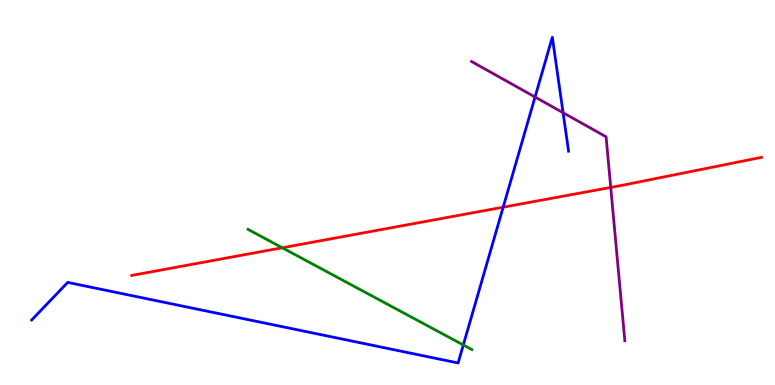[{'lines': ['blue', 'red'], 'intersections': [{'x': 6.49, 'y': 4.62}]}, {'lines': ['green', 'red'], 'intersections': [{'x': 3.64, 'y': 3.56}]}, {'lines': ['purple', 'red'], 'intersections': [{'x': 7.88, 'y': 5.13}]}, {'lines': ['blue', 'green'], 'intersections': [{'x': 5.98, 'y': 1.04}]}, {'lines': ['blue', 'purple'], 'intersections': [{'x': 6.9, 'y': 7.48}, {'x': 7.27, 'y': 7.07}]}, {'lines': ['green', 'purple'], 'intersections': []}]